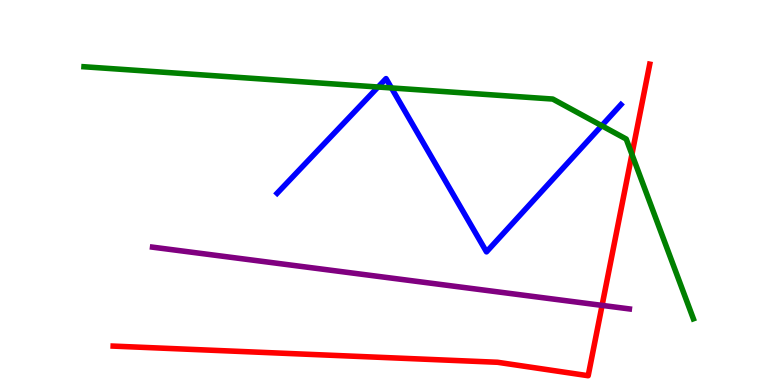[{'lines': ['blue', 'red'], 'intersections': []}, {'lines': ['green', 'red'], 'intersections': [{'x': 8.15, 'y': 5.99}]}, {'lines': ['purple', 'red'], 'intersections': [{'x': 7.77, 'y': 2.07}]}, {'lines': ['blue', 'green'], 'intersections': [{'x': 4.88, 'y': 7.74}, {'x': 5.05, 'y': 7.72}, {'x': 7.76, 'y': 6.74}]}, {'lines': ['blue', 'purple'], 'intersections': []}, {'lines': ['green', 'purple'], 'intersections': []}]